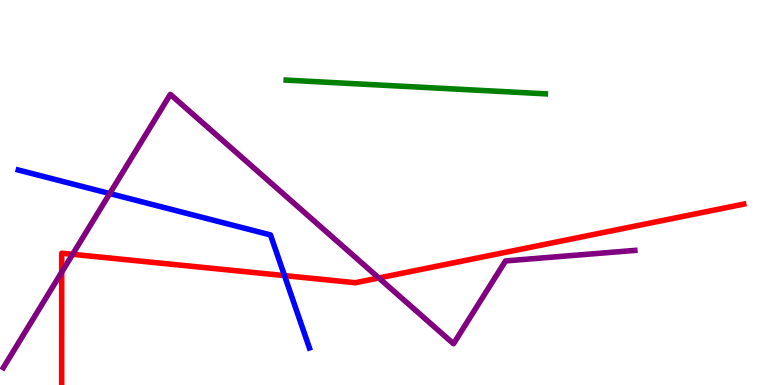[{'lines': ['blue', 'red'], 'intersections': [{'x': 3.67, 'y': 2.84}]}, {'lines': ['green', 'red'], 'intersections': []}, {'lines': ['purple', 'red'], 'intersections': [{'x': 0.796, 'y': 2.93}, {'x': 0.937, 'y': 3.39}, {'x': 4.89, 'y': 2.78}]}, {'lines': ['blue', 'green'], 'intersections': []}, {'lines': ['blue', 'purple'], 'intersections': [{'x': 1.42, 'y': 4.97}]}, {'lines': ['green', 'purple'], 'intersections': []}]